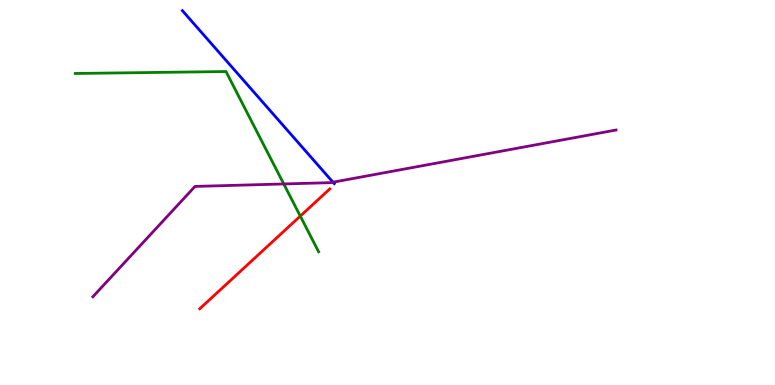[{'lines': ['blue', 'red'], 'intersections': []}, {'lines': ['green', 'red'], 'intersections': [{'x': 3.87, 'y': 4.39}]}, {'lines': ['purple', 'red'], 'intersections': []}, {'lines': ['blue', 'green'], 'intersections': []}, {'lines': ['blue', 'purple'], 'intersections': [{'x': 4.3, 'y': 5.27}]}, {'lines': ['green', 'purple'], 'intersections': [{'x': 3.66, 'y': 5.22}]}]